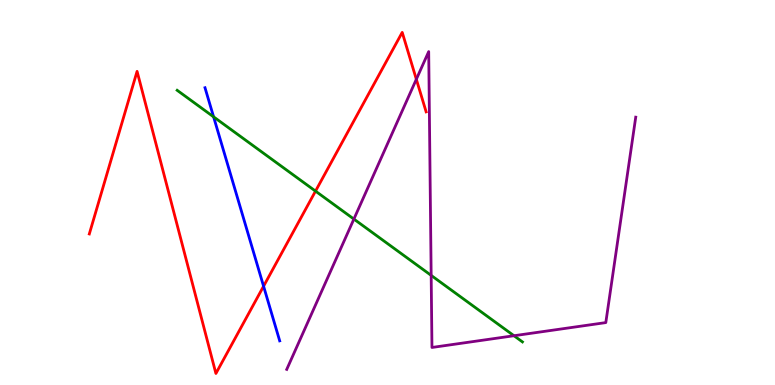[{'lines': ['blue', 'red'], 'intersections': [{'x': 3.4, 'y': 2.57}]}, {'lines': ['green', 'red'], 'intersections': [{'x': 4.07, 'y': 5.04}]}, {'lines': ['purple', 'red'], 'intersections': [{'x': 5.37, 'y': 7.94}]}, {'lines': ['blue', 'green'], 'intersections': [{'x': 2.76, 'y': 6.96}]}, {'lines': ['blue', 'purple'], 'intersections': []}, {'lines': ['green', 'purple'], 'intersections': [{'x': 4.57, 'y': 4.31}, {'x': 5.56, 'y': 2.85}, {'x': 6.63, 'y': 1.28}]}]